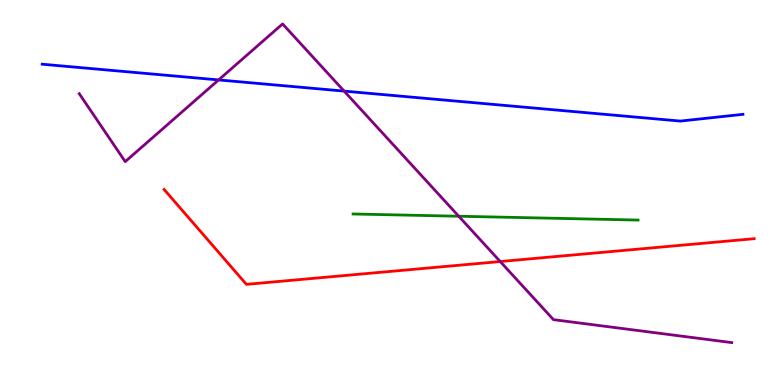[{'lines': ['blue', 'red'], 'intersections': []}, {'lines': ['green', 'red'], 'intersections': []}, {'lines': ['purple', 'red'], 'intersections': [{'x': 6.45, 'y': 3.21}]}, {'lines': ['blue', 'green'], 'intersections': []}, {'lines': ['blue', 'purple'], 'intersections': [{'x': 2.82, 'y': 7.92}, {'x': 4.44, 'y': 7.63}]}, {'lines': ['green', 'purple'], 'intersections': [{'x': 5.92, 'y': 4.38}]}]